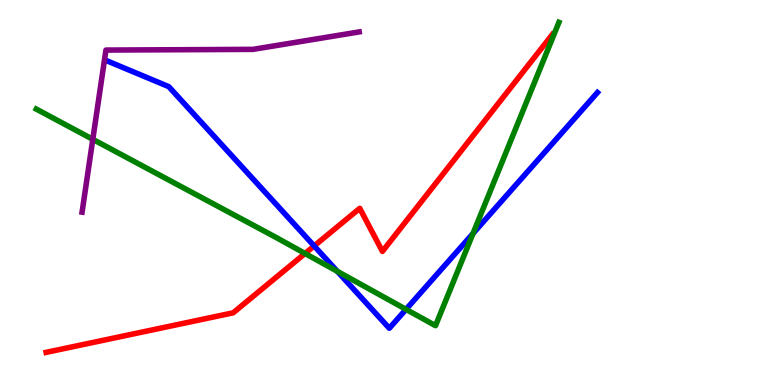[{'lines': ['blue', 'red'], 'intersections': [{'x': 4.05, 'y': 3.61}]}, {'lines': ['green', 'red'], 'intersections': [{'x': 3.94, 'y': 3.42}]}, {'lines': ['purple', 'red'], 'intersections': []}, {'lines': ['blue', 'green'], 'intersections': [{'x': 4.35, 'y': 2.95}, {'x': 5.24, 'y': 1.96}, {'x': 6.1, 'y': 3.94}]}, {'lines': ['blue', 'purple'], 'intersections': []}, {'lines': ['green', 'purple'], 'intersections': [{'x': 1.2, 'y': 6.38}]}]